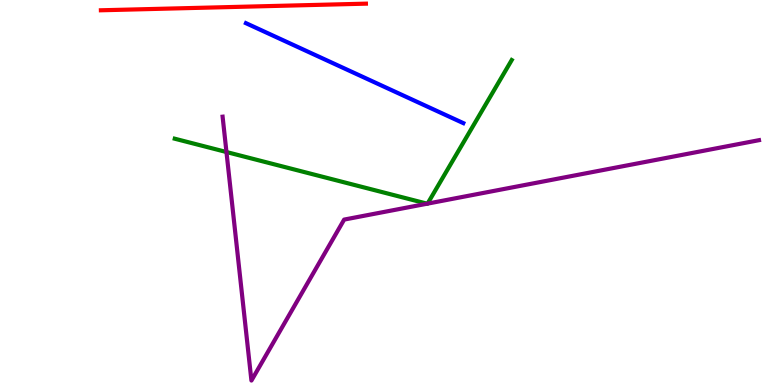[{'lines': ['blue', 'red'], 'intersections': []}, {'lines': ['green', 'red'], 'intersections': []}, {'lines': ['purple', 'red'], 'intersections': []}, {'lines': ['blue', 'green'], 'intersections': []}, {'lines': ['blue', 'purple'], 'intersections': []}, {'lines': ['green', 'purple'], 'intersections': [{'x': 2.92, 'y': 6.05}, {'x': 5.51, 'y': 4.71}, {'x': 5.52, 'y': 4.71}]}]